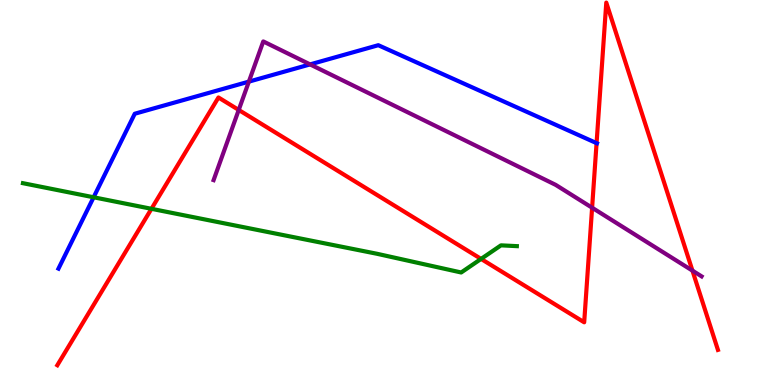[{'lines': ['blue', 'red'], 'intersections': [{'x': 7.7, 'y': 6.28}]}, {'lines': ['green', 'red'], 'intersections': [{'x': 1.95, 'y': 4.58}, {'x': 6.21, 'y': 3.27}]}, {'lines': ['purple', 'red'], 'intersections': [{'x': 3.08, 'y': 7.14}, {'x': 7.64, 'y': 4.6}, {'x': 8.93, 'y': 2.97}]}, {'lines': ['blue', 'green'], 'intersections': [{'x': 1.21, 'y': 4.88}]}, {'lines': ['blue', 'purple'], 'intersections': [{'x': 3.21, 'y': 7.88}, {'x': 4.0, 'y': 8.33}]}, {'lines': ['green', 'purple'], 'intersections': []}]